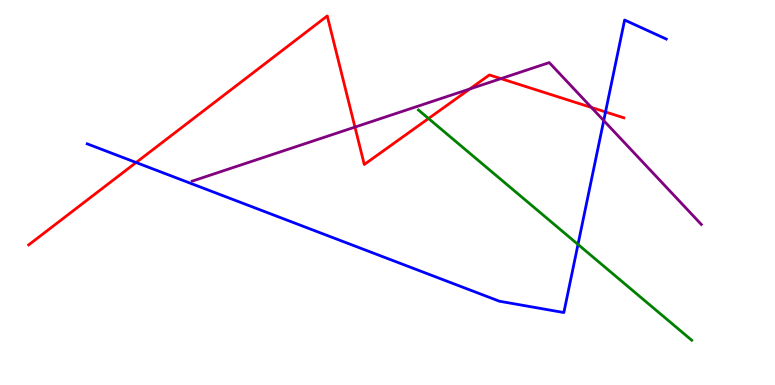[{'lines': ['blue', 'red'], 'intersections': [{'x': 1.76, 'y': 5.78}, {'x': 7.81, 'y': 7.09}]}, {'lines': ['green', 'red'], 'intersections': [{'x': 5.53, 'y': 6.92}]}, {'lines': ['purple', 'red'], 'intersections': [{'x': 4.58, 'y': 6.7}, {'x': 6.06, 'y': 7.69}, {'x': 6.46, 'y': 7.96}, {'x': 7.63, 'y': 7.21}]}, {'lines': ['blue', 'green'], 'intersections': [{'x': 7.46, 'y': 3.65}]}, {'lines': ['blue', 'purple'], 'intersections': [{'x': 7.79, 'y': 6.87}]}, {'lines': ['green', 'purple'], 'intersections': []}]